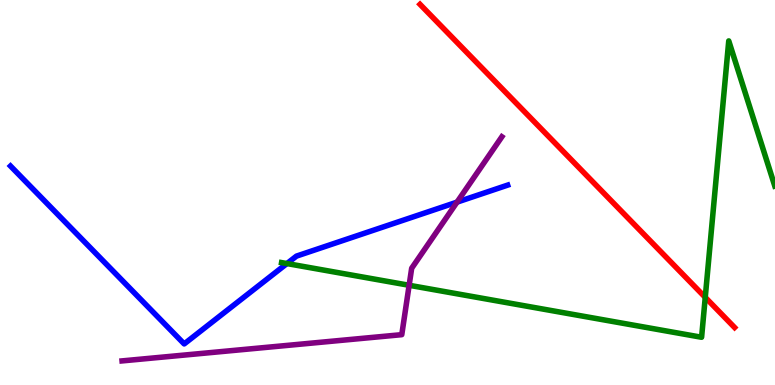[{'lines': ['blue', 'red'], 'intersections': []}, {'lines': ['green', 'red'], 'intersections': [{'x': 9.1, 'y': 2.28}]}, {'lines': ['purple', 'red'], 'intersections': []}, {'lines': ['blue', 'green'], 'intersections': [{'x': 3.7, 'y': 3.15}]}, {'lines': ['blue', 'purple'], 'intersections': [{'x': 5.9, 'y': 4.75}]}, {'lines': ['green', 'purple'], 'intersections': [{'x': 5.28, 'y': 2.59}]}]